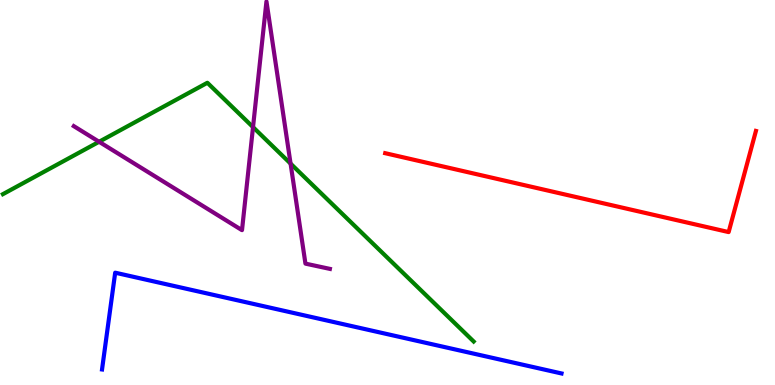[{'lines': ['blue', 'red'], 'intersections': []}, {'lines': ['green', 'red'], 'intersections': []}, {'lines': ['purple', 'red'], 'intersections': []}, {'lines': ['blue', 'green'], 'intersections': []}, {'lines': ['blue', 'purple'], 'intersections': []}, {'lines': ['green', 'purple'], 'intersections': [{'x': 1.28, 'y': 6.32}, {'x': 3.26, 'y': 6.7}, {'x': 3.75, 'y': 5.75}]}]